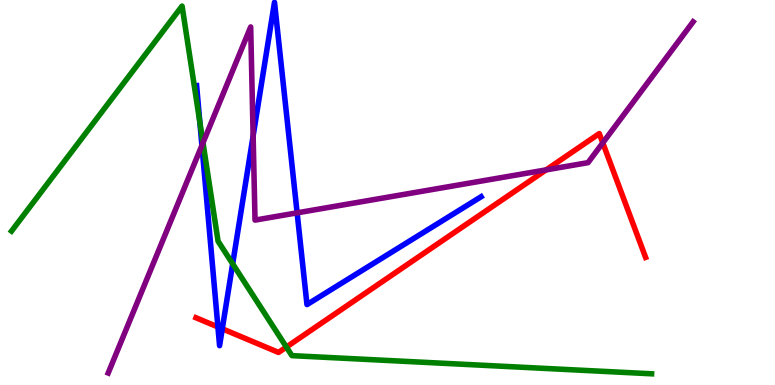[{'lines': ['blue', 'red'], 'intersections': [{'x': 2.81, 'y': 1.51}, {'x': 2.87, 'y': 1.46}]}, {'lines': ['green', 'red'], 'intersections': [{'x': 3.7, 'y': 0.986}]}, {'lines': ['purple', 'red'], 'intersections': [{'x': 7.05, 'y': 5.59}, {'x': 7.78, 'y': 6.29}]}, {'lines': ['blue', 'green'], 'intersections': [{'x': 2.58, 'y': 6.83}, {'x': 3.0, 'y': 3.15}]}, {'lines': ['blue', 'purple'], 'intersections': [{'x': 2.61, 'y': 6.22}, {'x': 3.27, 'y': 6.47}, {'x': 3.83, 'y': 4.47}]}, {'lines': ['green', 'purple'], 'intersections': [{'x': 2.62, 'y': 6.29}]}]